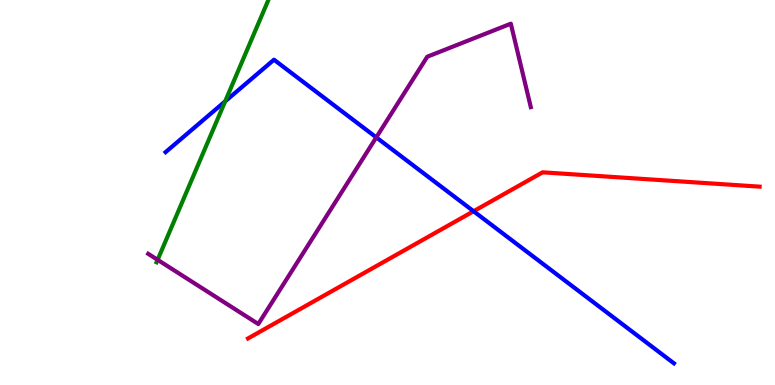[{'lines': ['blue', 'red'], 'intersections': [{'x': 6.11, 'y': 4.51}]}, {'lines': ['green', 'red'], 'intersections': []}, {'lines': ['purple', 'red'], 'intersections': []}, {'lines': ['blue', 'green'], 'intersections': [{'x': 2.91, 'y': 7.37}]}, {'lines': ['blue', 'purple'], 'intersections': [{'x': 4.86, 'y': 6.43}]}, {'lines': ['green', 'purple'], 'intersections': [{'x': 2.03, 'y': 3.25}]}]